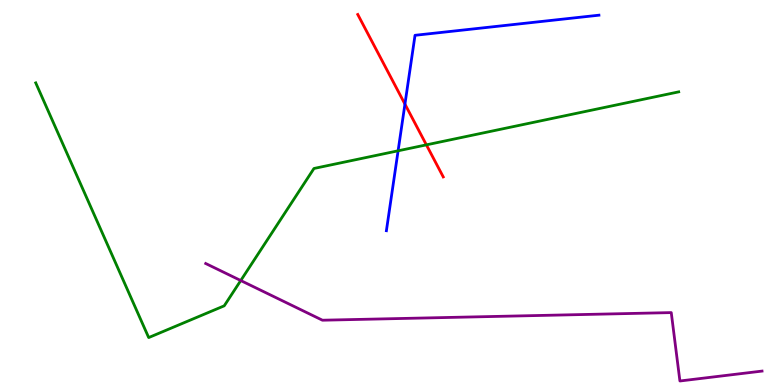[{'lines': ['blue', 'red'], 'intersections': [{'x': 5.23, 'y': 7.3}]}, {'lines': ['green', 'red'], 'intersections': [{'x': 5.5, 'y': 6.24}]}, {'lines': ['purple', 'red'], 'intersections': []}, {'lines': ['blue', 'green'], 'intersections': [{'x': 5.14, 'y': 6.08}]}, {'lines': ['blue', 'purple'], 'intersections': []}, {'lines': ['green', 'purple'], 'intersections': [{'x': 3.11, 'y': 2.71}]}]